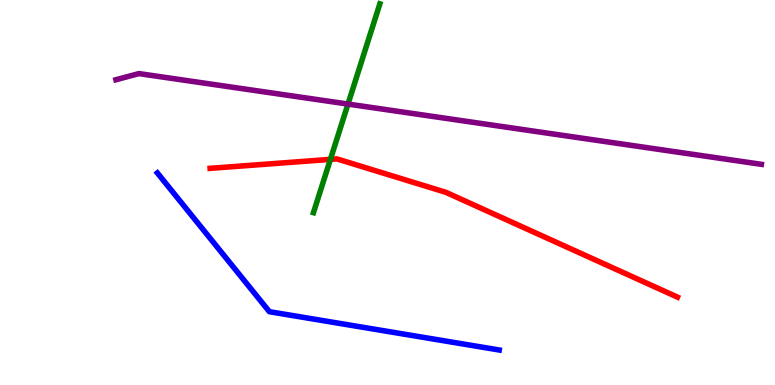[{'lines': ['blue', 'red'], 'intersections': []}, {'lines': ['green', 'red'], 'intersections': [{'x': 4.26, 'y': 5.86}]}, {'lines': ['purple', 'red'], 'intersections': []}, {'lines': ['blue', 'green'], 'intersections': []}, {'lines': ['blue', 'purple'], 'intersections': []}, {'lines': ['green', 'purple'], 'intersections': [{'x': 4.49, 'y': 7.3}]}]